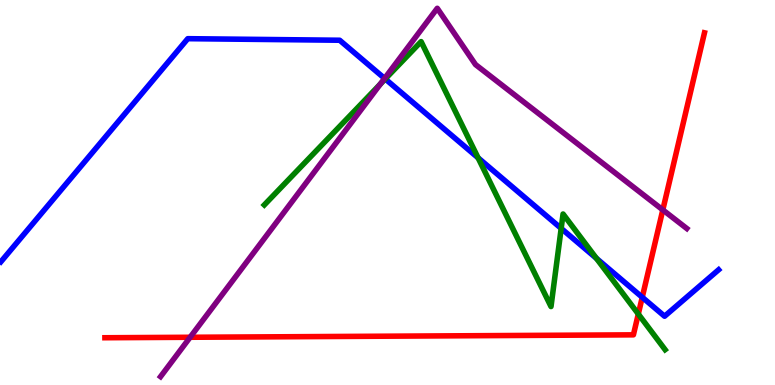[{'lines': ['blue', 'red'], 'intersections': [{'x': 8.29, 'y': 2.28}]}, {'lines': ['green', 'red'], 'intersections': [{'x': 8.24, 'y': 1.84}]}, {'lines': ['purple', 'red'], 'intersections': [{'x': 2.45, 'y': 1.24}, {'x': 8.55, 'y': 4.55}]}, {'lines': ['blue', 'green'], 'intersections': [{'x': 4.97, 'y': 7.95}, {'x': 6.17, 'y': 5.9}, {'x': 7.24, 'y': 4.07}, {'x': 7.7, 'y': 3.29}]}, {'lines': ['blue', 'purple'], 'intersections': [{'x': 4.96, 'y': 7.96}]}, {'lines': ['green', 'purple'], 'intersections': [{'x': 4.91, 'y': 7.82}]}]